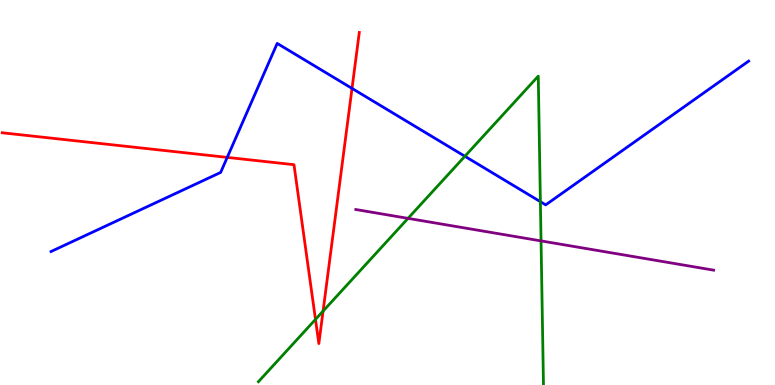[{'lines': ['blue', 'red'], 'intersections': [{'x': 2.93, 'y': 5.91}, {'x': 4.54, 'y': 7.7}]}, {'lines': ['green', 'red'], 'intersections': [{'x': 4.07, 'y': 1.7}, {'x': 4.17, 'y': 1.92}]}, {'lines': ['purple', 'red'], 'intersections': []}, {'lines': ['blue', 'green'], 'intersections': [{'x': 6.0, 'y': 5.94}, {'x': 6.97, 'y': 4.76}]}, {'lines': ['blue', 'purple'], 'intersections': []}, {'lines': ['green', 'purple'], 'intersections': [{'x': 5.26, 'y': 4.33}, {'x': 6.98, 'y': 3.74}]}]